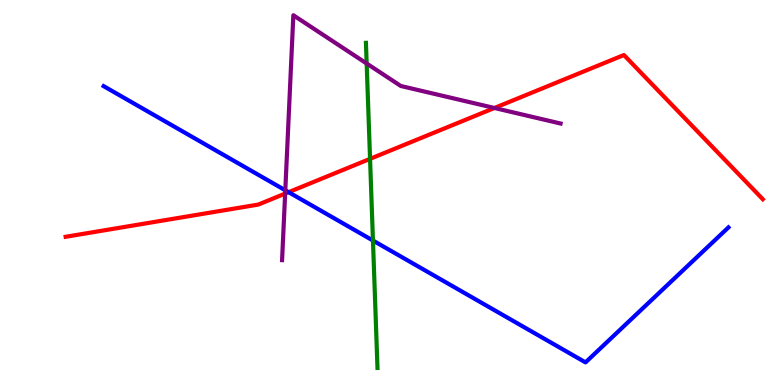[{'lines': ['blue', 'red'], 'intersections': [{'x': 3.72, 'y': 5.01}]}, {'lines': ['green', 'red'], 'intersections': [{'x': 4.77, 'y': 5.87}]}, {'lines': ['purple', 'red'], 'intersections': [{'x': 3.68, 'y': 4.97}, {'x': 6.38, 'y': 7.2}]}, {'lines': ['blue', 'green'], 'intersections': [{'x': 4.81, 'y': 3.75}]}, {'lines': ['blue', 'purple'], 'intersections': [{'x': 3.68, 'y': 5.06}]}, {'lines': ['green', 'purple'], 'intersections': [{'x': 4.73, 'y': 8.35}]}]